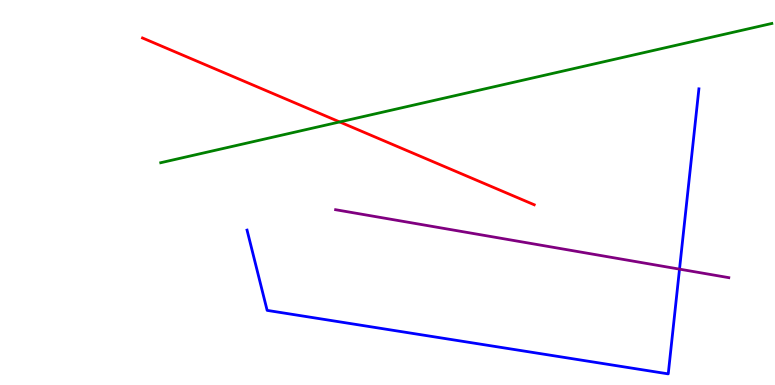[{'lines': ['blue', 'red'], 'intersections': []}, {'lines': ['green', 'red'], 'intersections': [{'x': 4.38, 'y': 6.83}]}, {'lines': ['purple', 'red'], 'intersections': []}, {'lines': ['blue', 'green'], 'intersections': []}, {'lines': ['blue', 'purple'], 'intersections': [{'x': 8.77, 'y': 3.01}]}, {'lines': ['green', 'purple'], 'intersections': []}]